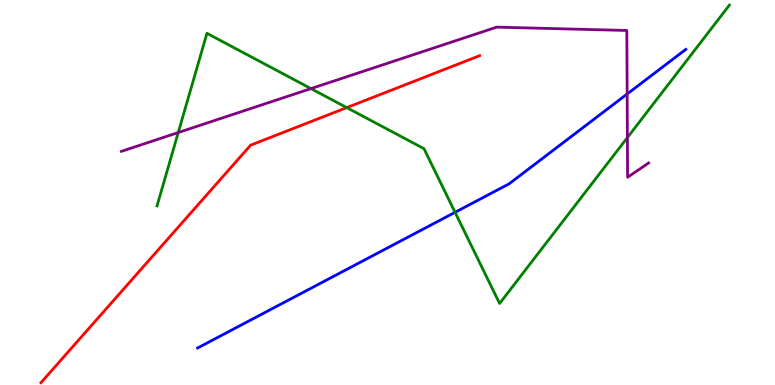[{'lines': ['blue', 'red'], 'intersections': []}, {'lines': ['green', 'red'], 'intersections': [{'x': 4.47, 'y': 7.2}]}, {'lines': ['purple', 'red'], 'intersections': []}, {'lines': ['blue', 'green'], 'intersections': [{'x': 5.87, 'y': 4.49}]}, {'lines': ['blue', 'purple'], 'intersections': [{'x': 8.09, 'y': 7.56}]}, {'lines': ['green', 'purple'], 'intersections': [{'x': 2.3, 'y': 6.56}, {'x': 4.01, 'y': 7.7}, {'x': 8.1, 'y': 6.43}]}]